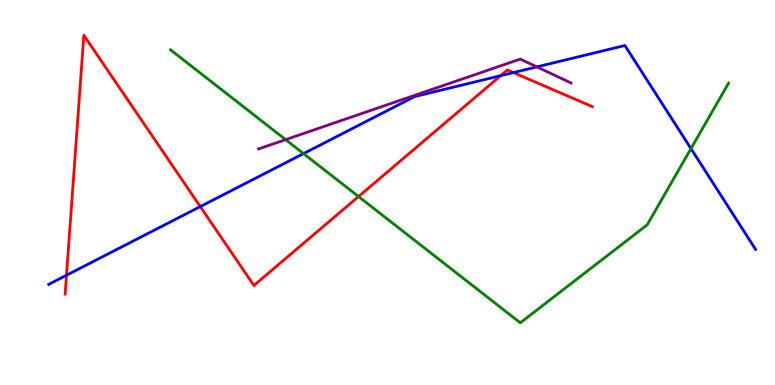[{'lines': ['blue', 'red'], 'intersections': [{'x': 0.858, 'y': 2.85}, {'x': 2.58, 'y': 4.63}, {'x': 6.46, 'y': 8.03}, {'x': 6.62, 'y': 8.12}]}, {'lines': ['green', 'red'], 'intersections': [{'x': 4.63, 'y': 4.9}]}, {'lines': ['purple', 'red'], 'intersections': []}, {'lines': ['blue', 'green'], 'intersections': [{'x': 3.92, 'y': 6.01}, {'x': 8.92, 'y': 6.14}]}, {'lines': ['blue', 'purple'], 'intersections': [{'x': 6.93, 'y': 8.26}]}, {'lines': ['green', 'purple'], 'intersections': [{'x': 3.69, 'y': 6.37}]}]